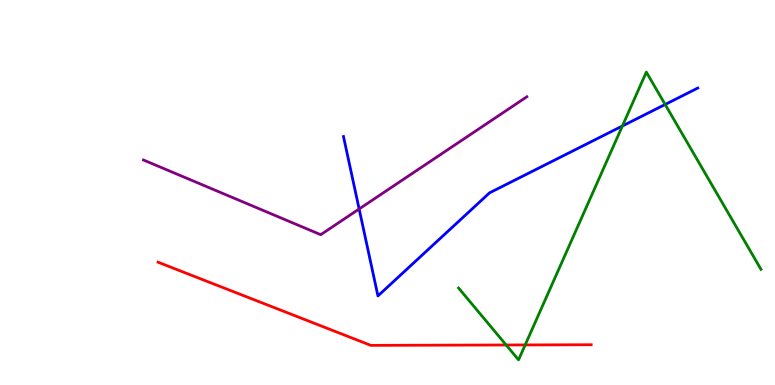[{'lines': ['blue', 'red'], 'intersections': []}, {'lines': ['green', 'red'], 'intersections': [{'x': 6.53, 'y': 1.04}, {'x': 6.78, 'y': 1.04}]}, {'lines': ['purple', 'red'], 'intersections': []}, {'lines': ['blue', 'green'], 'intersections': [{'x': 8.03, 'y': 6.73}, {'x': 8.58, 'y': 7.29}]}, {'lines': ['blue', 'purple'], 'intersections': [{'x': 4.63, 'y': 4.57}]}, {'lines': ['green', 'purple'], 'intersections': []}]